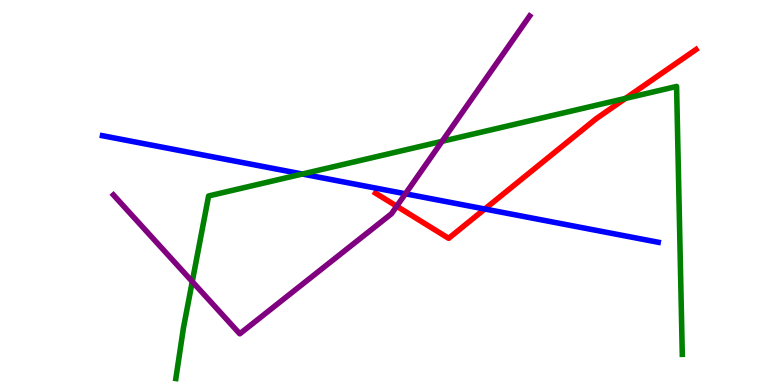[{'lines': ['blue', 'red'], 'intersections': [{'x': 6.26, 'y': 4.57}]}, {'lines': ['green', 'red'], 'intersections': [{'x': 8.07, 'y': 7.44}]}, {'lines': ['purple', 'red'], 'intersections': [{'x': 5.12, 'y': 4.64}]}, {'lines': ['blue', 'green'], 'intersections': [{'x': 3.9, 'y': 5.48}]}, {'lines': ['blue', 'purple'], 'intersections': [{'x': 5.23, 'y': 4.97}]}, {'lines': ['green', 'purple'], 'intersections': [{'x': 2.48, 'y': 2.69}, {'x': 5.7, 'y': 6.33}]}]